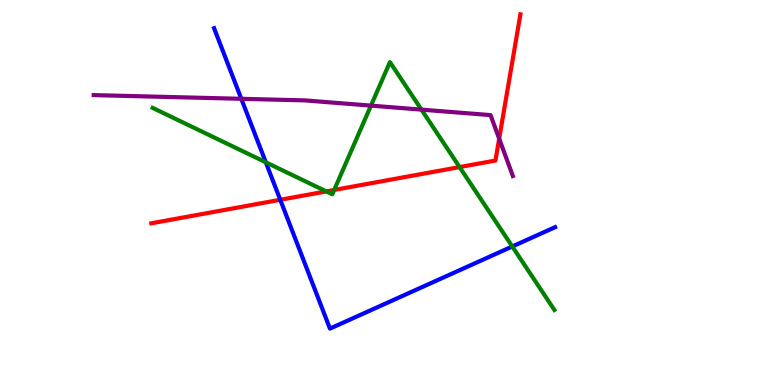[{'lines': ['blue', 'red'], 'intersections': [{'x': 3.62, 'y': 4.81}]}, {'lines': ['green', 'red'], 'intersections': [{'x': 4.21, 'y': 5.03}, {'x': 4.31, 'y': 5.07}, {'x': 5.93, 'y': 5.66}]}, {'lines': ['purple', 'red'], 'intersections': [{'x': 6.44, 'y': 6.4}]}, {'lines': ['blue', 'green'], 'intersections': [{'x': 3.43, 'y': 5.78}, {'x': 6.61, 'y': 3.6}]}, {'lines': ['blue', 'purple'], 'intersections': [{'x': 3.11, 'y': 7.43}]}, {'lines': ['green', 'purple'], 'intersections': [{'x': 4.79, 'y': 7.26}, {'x': 5.44, 'y': 7.15}]}]